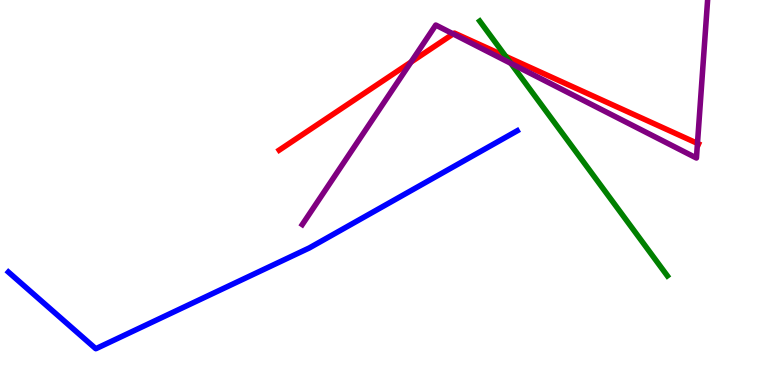[{'lines': ['blue', 'red'], 'intersections': []}, {'lines': ['green', 'red'], 'intersections': [{'x': 6.53, 'y': 8.54}]}, {'lines': ['purple', 'red'], 'intersections': [{'x': 5.3, 'y': 8.39}, {'x': 5.85, 'y': 9.12}, {'x': 9.0, 'y': 6.28}]}, {'lines': ['blue', 'green'], 'intersections': []}, {'lines': ['blue', 'purple'], 'intersections': []}, {'lines': ['green', 'purple'], 'intersections': [{'x': 6.59, 'y': 8.35}]}]